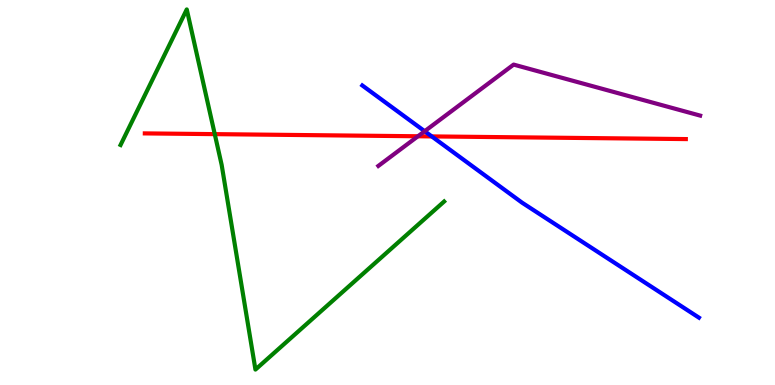[{'lines': ['blue', 'red'], 'intersections': [{'x': 5.57, 'y': 6.46}]}, {'lines': ['green', 'red'], 'intersections': [{'x': 2.77, 'y': 6.52}]}, {'lines': ['purple', 'red'], 'intersections': [{'x': 5.39, 'y': 6.46}]}, {'lines': ['blue', 'green'], 'intersections': []}, {'lines': ['blue', 'purple'], 'intersections': [{'x': 5.48, 'y': 6.59}]}, {'lines': ['green', 'purple'], 'intersections': []}]